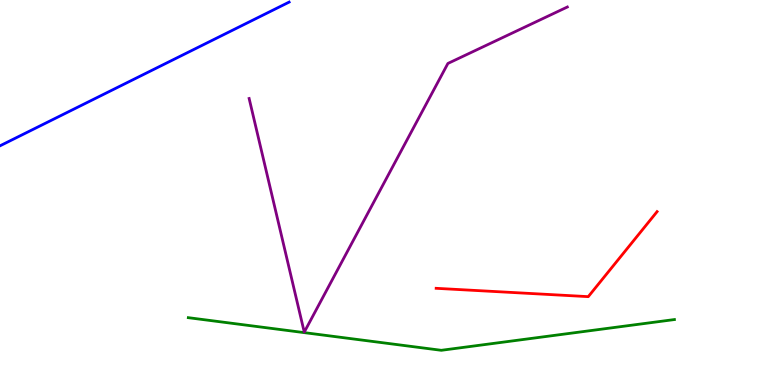[{'lines': ['blue', 'red'], 'intersections': []}, {'lines': ['green', 'red'], 'intersections': []}, {'lines': ['purple', 'red'], 'intersections': []}, {'lines': ['blue', 'green'], 'intersections': []}, {'lines': ['blue', 'purple'], 'intersections': []}, {'lines': ['green', 'purple'], 'intersections': []}]